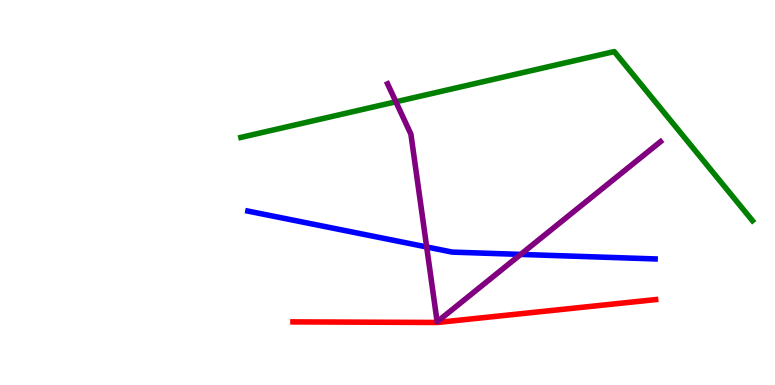[{'lines': ['blue', 'red'], 'intersections': []}, {'lines': ['green', 'red'], 'intersections': []}, {'lines': ['purple', 'red'], 'intersections': []}, {'lines': ['blue', 'green'], 'intersections': []}, {'lines': ['blue', 'purple'], 'intersections': [{'x': 5.51, 'y': 3.59}, {'x': 6.72, 'y': 3.39}]}, {'lines': ['green', 'purple'], 'intersections': [{'x': 5.11, 'y': 7.36}]}]